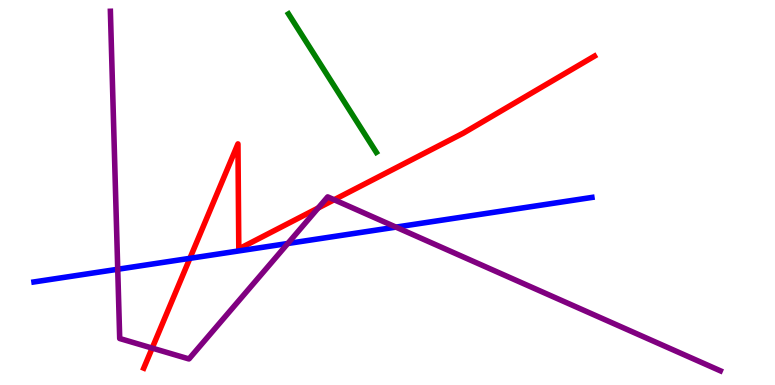[{'lines': ['blue', 'red'], 'intersections': [{'x': 2.45, 'y': 3.29}]}, {'lines': ['green', 'red'], 'intersections': []}, {'lines': ['purple', 'red'], 'intersections': [{'x': 1.96, 'y': 0.958}, {'x': 4.11, 'y': 4.6}, {'x': 4.31, 'y': 4.81}]}, {'lines': ['blue', 'green'], 'intersections': []}, {'lines': ['blue', 'purple'], 'intersections': [{'x': 1.52, 'y': 3.01}, {'x': 3.71, 'y': 3.68}, {'x': 5.11, 'y': 4.1}]}, {'lines': ['green', 'purple'], 'intersections': []}]